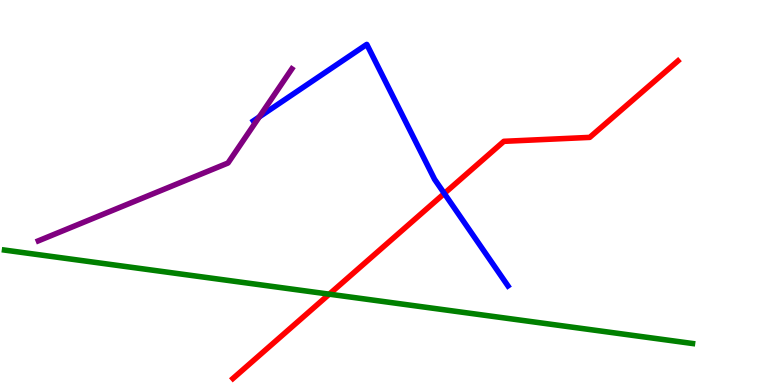[{'lines': ['blue', 'red'], 'intersections': [{'x': 5.73, 'y': 4.98}]}, {'lines': ['green', 'red'], 'intersections': [{'x': 4.25, 'y': 2.36}]}, {'lines': ['purple', 'red'], 'intersections': []}, {'lines': ['blue', 'green'], 'intersections': []}, {'lines': ['blue', 'purple'], 'intersections': [{'x': 3.35, 'y': 6.96}]}, {'lines': ['green', 'purple'], 'intersections': []}]